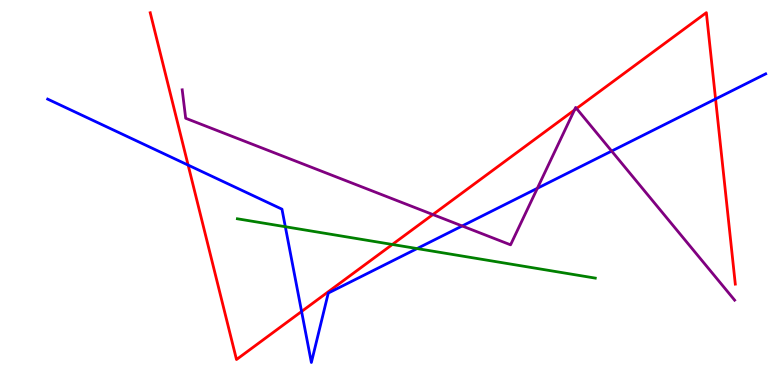[{'lines': ['blue', 'red'], 'intersections': [{'x': 2.43, 'y': 5.71}, {'x': 3.89, 'y': 1.91}, {'x': 9.23, 'y': 7.43}]}, {'lines': ['green', 'red'], 'intersections': [{'x': 5.06, 'y': 3.65}]}, {'lines': ['purple', 'red'], 'intersections': [{'x': 5.59, 'y': 4.43}, {'x': 7.41, 'y': 7.14}, {'x': 7.44, 'y': 7.18}]}, {'lines': ['blue', 'green'], 'intersections': [{'x': 3.68, 'y': 4.11}, {'x': 5.38, 'y': 3.54}]}, {'lines': ['blue', 'purple'], 'intersections': [{'x': 5.96, 'y': 4.13}, {'x': 6.93, 'y': 5.11}, {'x': 7.89, 'y': 6.08}]}, {'lines': ['green', 'purple'], 'intersections': []}]